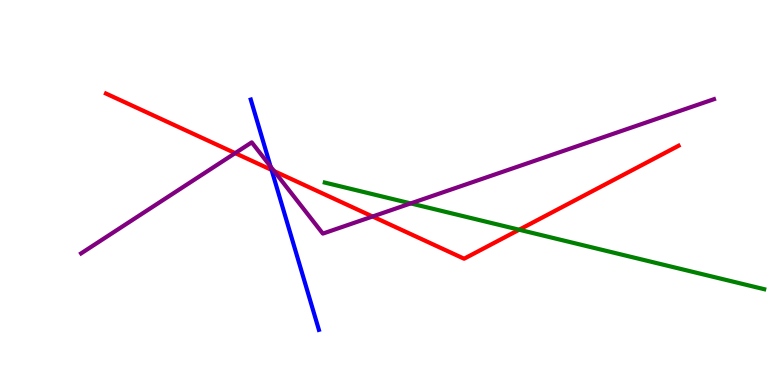[{'lines': ['blue', 'red'], 'intersections': [{'x': 3.5, 'y': 5.59}]}, {'lines': ['green', 'red'], 'intersections': [{'x': 6.7, 'y': 4.03}]}, {'lines': ['purple', 'red'], 'intersections': [{'x': 3.03, 'y': 6.02}, {'x': 3.54, 'y': 5.56}, {'x': 4.81, 'y': 4.38}]}, {'lines': ['blue', 'green'], 'intersections': []}, {'lines': ['blue', 'purple'], 'intersections': [{'x': 3.49, 'y': 5.67}]}, {'lines': ['green', 'purple'], 'intersections': [{'x': 5.3, 'y': 4.72}]}]